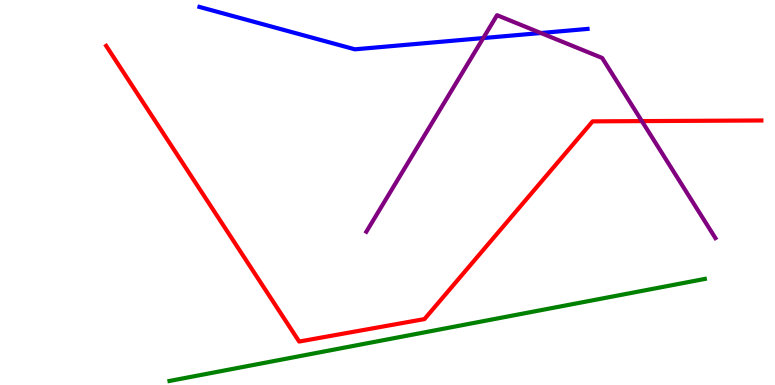[{'lines': ['blue', 'red'], 'intersections': []}, {'lines': ['green', 'red'], 'intersections': []}, {'lines': ['purple', 'red'], 'intersections': [{'x': 8.28, 'y': 6.85}]}, {'lines': ['blue', 'green'], 'intersections': []}, {'lines': ['blue', 'purple'], 'intersections': [{'x': 6.24, 'y': 9.01}, {'x': 6.98, 'y': 9.14}]}, {'lines': ['green', 'purple'], 'intersections': []}]